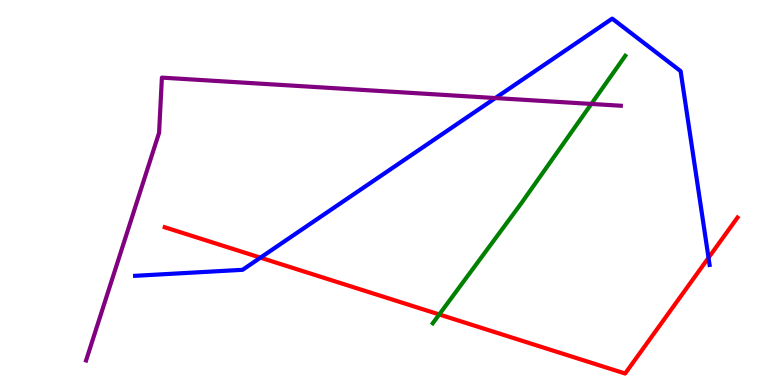[{'lines': ['blue', 'red'], 'intersections': [{'x': 3.36, 'y': 3.31}, {'x': 9.14, 'y': 3.3}]}, {'lines': ['green', 'red'], 'intersections': [{'x': 5.67, 'y': 1.83}]}, {'lines': ['purple', 'red'], 'intersections': []}, {'lines': ['blue', 'green'], 'intersections': []}, {'lines': ['blue', 'purple'], 'intersections': [{'x': 6.39, 'y': 7.45}]}, {'lines': ['green', 'purple'], 'intersections': [{'x': 7.63, 'y': 7.3}]}]